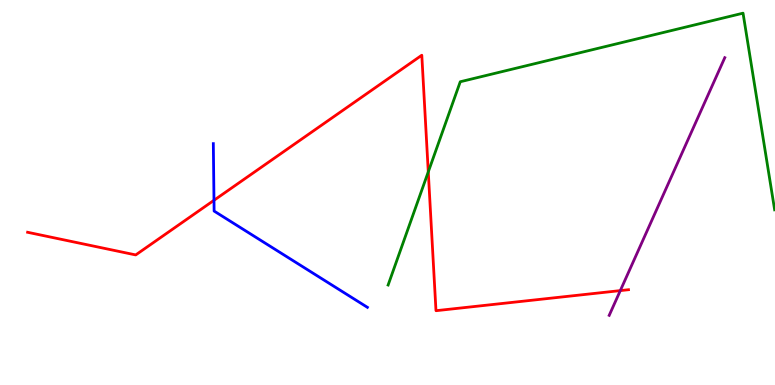[{'lines': ['blue', 'red'], 'intersections': [{'x': 2.76, 'y': 4.8}]}, {'lines': ['green', 'red'], 'intersections': [{'x': 5.53, 'y': 5.54}]}, {'lines': ['purple', 'red'], 'intersections': [{'x': 8.0, 'y': 2.45}]}, {'lines': ['blue', 'green'], 'intersections': []}, {'lines': ['blue', 'purple'], 'intersections': []}, {'lines': ['green', 'purple'], 'intersections': []}]